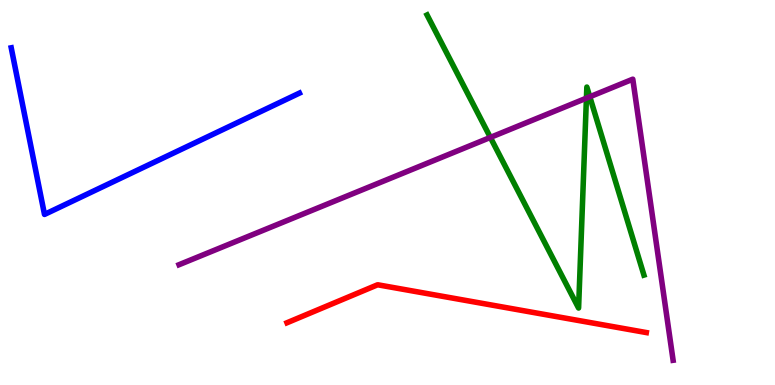[{'lines': ['blue', 'red'], 'intersections': []}, {'lines': ['green', 'red'], 'intersections': []}, {'lines': ['purple', 'red'], 'intersections': []}, {'lines': ['blue', 'green'], 'intersections': []}, {'lines': ['blue', 'purple'], 'intersections': []}, {'lines': ['green', 'purple'], 'intersections': [{'x': 6.33, 'y': 6.43}, {'x': 7.57, 'y': 7.45}, {'x': 7.61, 'y': 7.49}]}]